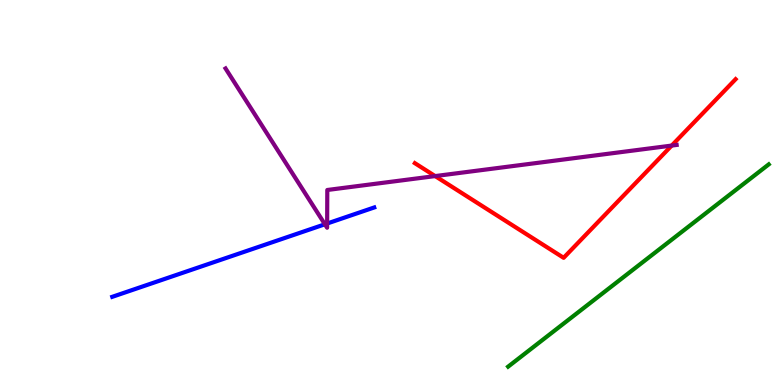[{'lines': ['blue', 'red'], 'intersections': []}, {'lines': ['green', 'red'], 'intersections': []}, {'lines': ['purple', 'red'], 'intersections': [{'x': 5.61, 'y': 5.43}, {'x': 8.67, 'y': 6.22}]}, {'lines': ['blue', 'green'], 'intersections': []}, {'lines': ['blue', 'purple'], 'intersections': [{'x': 4.19, 'y': 4.17}, {'x': 4.22, 'y': 4.19}]}, {'lines': ['green', 'purple'], 'intersections': []}]